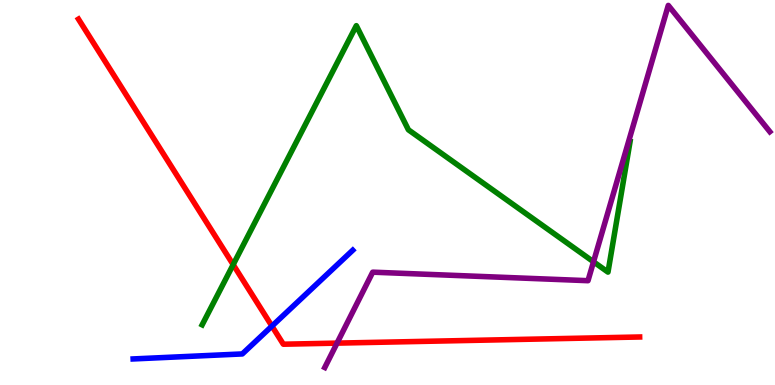[{'lines': ['blue', 'red'], 'intersections': [{'x': 3.51, 'y': 1.53}]}, {'lines': ['green', 'red'], 'intersections': [{'x': 3.01, 'y': 3.13}]}, {'lines': ['purple', 'red'], 'intersections': [{'x': 4.35, 'y': 1.09}]}, {'lines': ['blue', 'green'], 'intersections': []}, {'lines': ['blue', 'purple'], 'intersections': []}, {'lines': ['green', 'purple'], 'intersections': [{'x': 7.66, 'y': 3.2}]}]